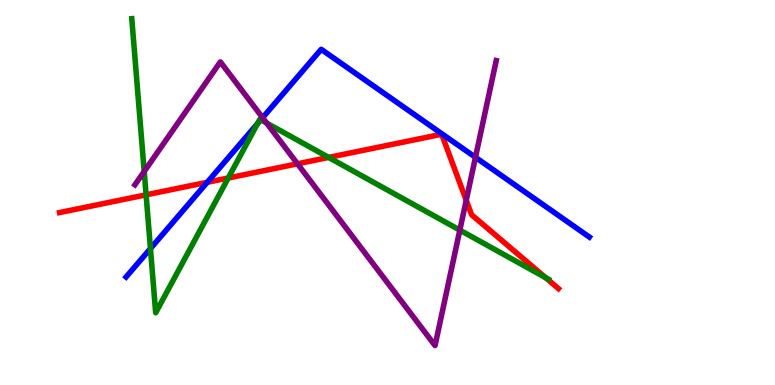[{'lines': ['blue', 'red'], 'intersections': [{'x': 2.67, 'y': 5.27}]}, {'lines': ['green', 'red'], 'intersections': [{'x': 1.89, 'y': 4.94}, {'x': 2.95, 'y': 5.38}, {'x': 4.24, 'y': 5.91}, {'x': 7.04, 'y': 2.79}]}, {'lines': ['purple', 'red'], 'intersections': [{'x': 3.84, 'y': 5.75}, {'x': 6.02, 'y': 4.8}]}, {'lines': ['blue', 'green'], 'intersections': [{'x': 1.94, 'y': 3.54}, {'x': 3.32, 'y': 6.79}, {'x': 3.36, 'y': 6.89}]}, {'lines': ['blue', 'purple'], 'intersections': [{'x': 3.39, 'y': 6.94}, {'x': 6.13, 'y': 5.91}]}, {'lines': ['green', 'purple'], 'intersections': [{'x': 1.86, 'y': 5.55}, {'x': 3.44, 'y': 6.8}, {'x': 5.93, 'y': 4.02}]}]